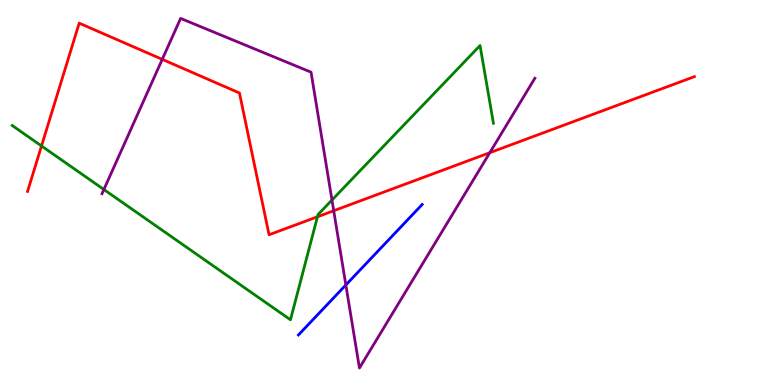[{'lines': ['blue', 'red'], 'intersections': []}, {'lines': ['green', 'red'], 'intersections': [{'x': 0.536, 'y': 6.21}, {'x': 4.1, 'y': 4.37}]}, {'lines': ['purple', 'red'], 'intersections': [{'x': 2.09, 'y': 8.46}, {'x': 4.31, 'y': 4.53}, {'x': 6.32, 'y': 6.03}]}, {'lines': ['blue', 'green'], 'intersections': []}, {'lines': ['blue', 'purple'], 'intersections': [{'x': 4.46, 'y': 2.6}]}, {'lines': ['green', 'purple'], 'intersections': [{'x': 1.34, 'y': 5.08}, {'x': 4.28, 'y': 4.8}]}]